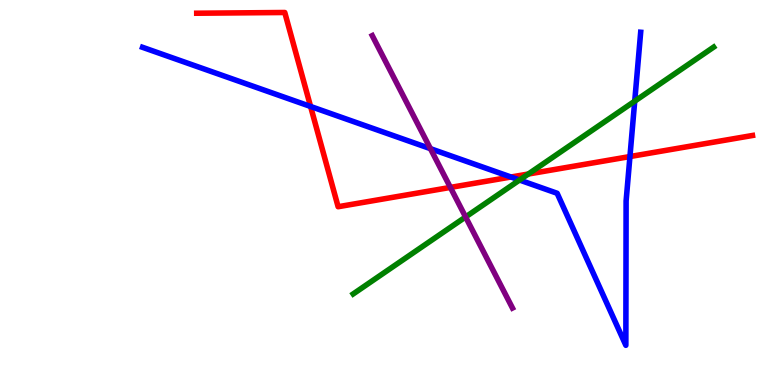[{'lines': ['blue', 'red'], 'intersections': [{'x': 4.01, 'y': 7.23}, {'x': 6.59, 'y': 5.4}, {'x': 8.13, 'y': 5.93}]}, {'lines': ['green', 'red'], 'intersections': [{'x': 6.82, 'y': 5.48}]}, {'lines': ['purple', 'red'], 'intersections': [{'x': 5.81, 'y': 5.13}]}, {'lines': ['blue', 'green'], 'intersections': [{'x': 6.7, 'y': 5.32}, {'x': 8.19, 'y': 7.37}]}, {'lines': ['blue', 'purple'], 'intersections': [{'x': 5.55, 'y': 6.14}]}, {'lines': ['green', 'purple'], 'intersections': [{'x': 6.01, 'y': 4.36}]}]